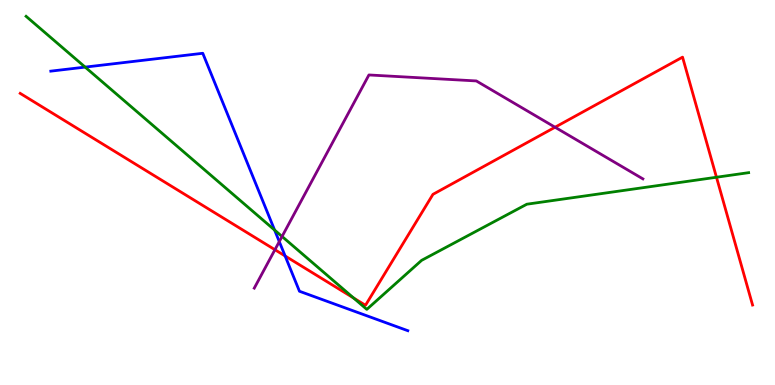[{'lines': ['blue', 'red'], 'intersections': [{'x': 3.68, 'y': 3.35}]}, {'lines': ['green', 'red'], 'intersections': [{'x': 4.56, 'y': 2.26}, {'x': 9.24, 'y': 5.4}]}, {'lines': ['purple', 'red'], 'intersections': [{'x': 3.55, 'y': 3.51}, {'x': 7.16, 'y': 6.7}]}, {'lines': ['blue', 'green'], 'intersections': [{'x': 1.1, 'y': 8.26}, {'x': 3.54, 'y': 4.02}]}, {'lines': ['blue', 'purple'], 'intersections': [{'x': 3.6, 'y': 3.72}]}, {'lines': ['green', 'purple'], 'intersections': [{'x': 3.64, 'y': 3.86}]}]